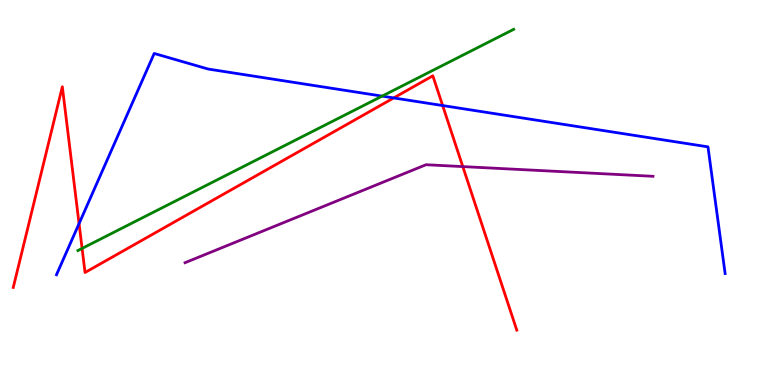[{'lines': ['blue', 'red'], 'intersections': [{'x': 1.02, 'y': 4.19}, {'x': 5.08, 'y': 7.46}, {'x': 5.71, 'y': 7.26}]}, {'lines': ['green', 'red'], 'intersections': [{'x': 1.06, 'y': 3.55}]}, {'lines': ['purple', 'red'], 'intersections': [{'x': 5.97, 'y': 5.67}]}, {'lines': ['blue', 'green'], 'intersections': [{'x': 4.93, 'y': 7.5}]}, {'lines': ['blue', 'purple'], 'intersections': []}, {'lines': ['green', 'purple'], 'intersections': []}]